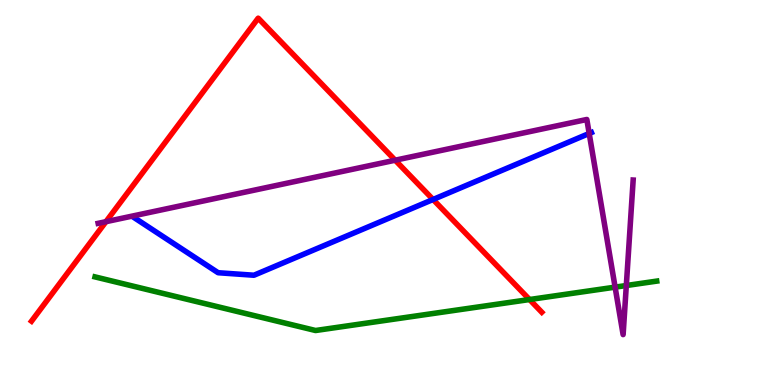[{'lines': ['blue', 'red'], 'intersections': [{'x': 5.59, 'y': 4.82}]}, {'lines': ['green', 'red'], 'intersections': [{'x': 6.83, 'y': 2.22}]}, {'lines': ['purple', 'red'], 'intersections': [{'x': 1.37, 'y': 4.24}, {'x': 5.1, 'y': 5.84}]}, {'lines': ['blue', 'green'], 'intersections': []}, {'lines': ['blue', 'purple'], 'intersections': [{'x': 7.6, 'y': 6.53}]}, {'lines': ['green', 'purple'], 'intersections': [{'x': 7.94, 'y': 2.54}, {'x': 8.08, 'y': 2.58}]}]